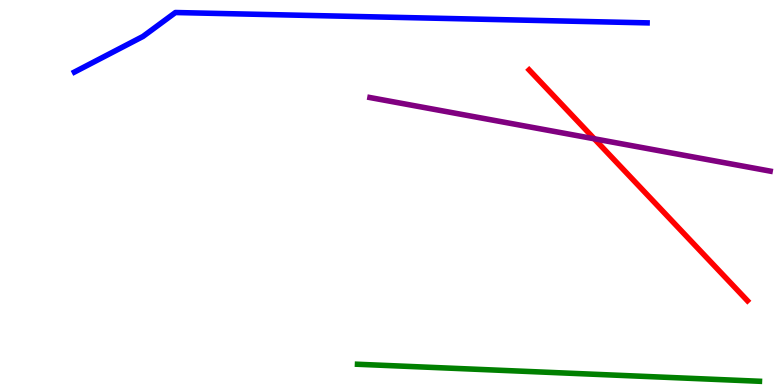[{'lines': ['blue', 'red'], 'intersections': []}, {'lines': ['green', 'red'], 'intersections': []}, {'lines': ['purple', 'red'], 'intersections': [{'x': 7.67, 'y': 6.4}]}, {'lines': ['blue', 'green'], 'intersections': []}, {'lines': ['blue', 'purple'], 'intersections': []}, {'lines': ['green', 'purple'], 'intersections': []}]